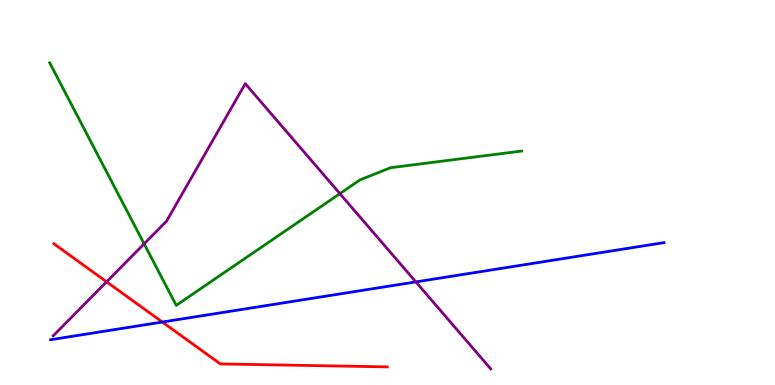[{'lines': ['blue', 'red'], 'intersections': [{'x': 2.09, 'y': 1.64}]}, {'lines': ['green', 'red'], 'intersections': []}, {'lines': ['purple', 'red'], 'intersections': [{'x': 1.38, 'y': 2.68}]}, {'lines': ['blue', 'green'], 'intersections': []}, {'lines': ['blue', 'purple'], 'intersections': [{'x': 5.37, 'y': 2.68}]}, {'lines': ['green', 'purple'], 'intersections': [{'x': 1.86, 'y': 3.67}, {'x': 4.39, 'y': 4.97}]}]